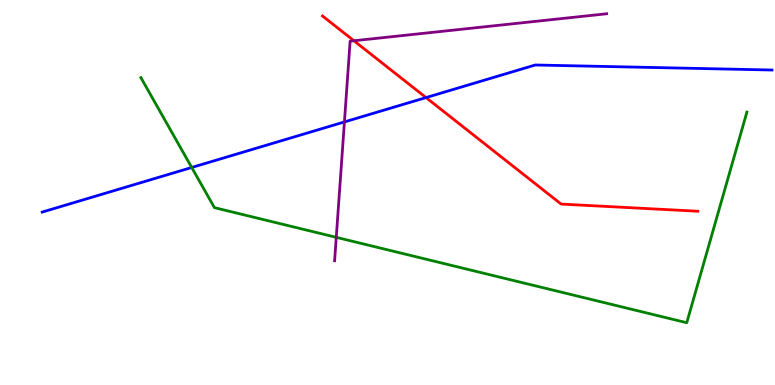[{'lines': ['blue', 'red'], 'intersections': [{'x': 5.5, 'y': 7.47}]}, {'lines': ['green', 'red'], 'intersections': []}, {'lines': ['purple', 'red'], 'intersections': [{'x': 4.57, 'y': 8.94}]}, {'lines': ['blue', 'green'], 'intersections': [{'x': 2.47, 'y': 5.65}]}, {'lines': ['blue', 'purple'], 'intersections': [{'x': 4.44, 'y': 6.83}]}, {'lines': ['green', 'purple'], 'intersections': [{'x': 4.34, 'y': 3.84}]}]